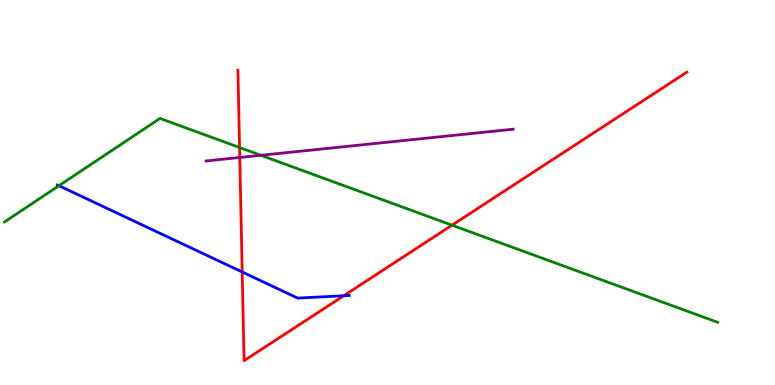[{'lines': ['blue', 'red'], 'intersections': [{'x': 3.13, 'y': 2.94}, {'x': 4.44, 'y': 2.32}]}, {'lines': ['green', 'red'], 'intersections': [{'x': 3.09, 'y': 6.17}, {'x': 5.83, 'y': 4.15}]}, {'lines': ['purple', 'red'], 'intersections': [{'x': 3.09, 'y': 5.91}]}, {'lines': ['blue', 'green'], 'intersections': [{'x': 0.76, 'y': 5.18}]}, {'lines': ['blue', 'purple'], 'intersections': []}, {'lines': ['green', 'purple'], 'intersections': [{'x': 3.37, 'y': 5.97}]}]